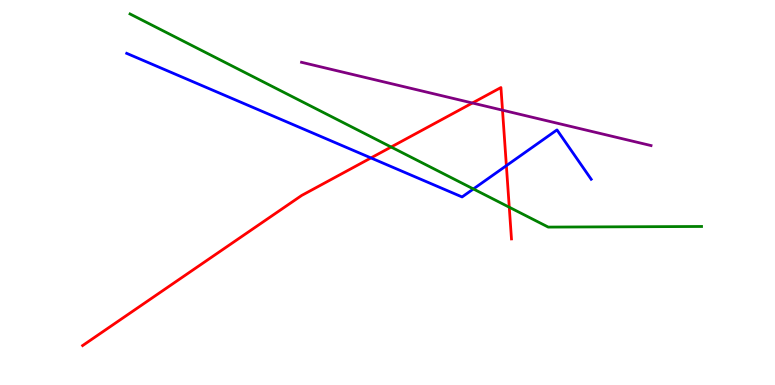[{'lines': ['blue', 'red'], 'intersections': [{'x': 4.79, 'y': 5.9}, {'x': 6.53, 'y': 5.7}]}, {'lines': ['green', 'red'], 'intersections': [{'x': 5.05, 'y': 6.18}, {'x': 6.57, 'y': 4.62}]}, {'lines': ['purple', 'red'], 'intersections': [{'x': 6.1, 'y': 7.32}, {'x': 6.48, 'y': 7.14}]}, {'lines': ['blue', 'green'], 'intersections': [{'x': 6.11, 'y': 5.09}]}, {'lines': ['blue', 'purple'], 'intersections': []}, {'lines': ['green', 'purple'], 'intersections': []}]